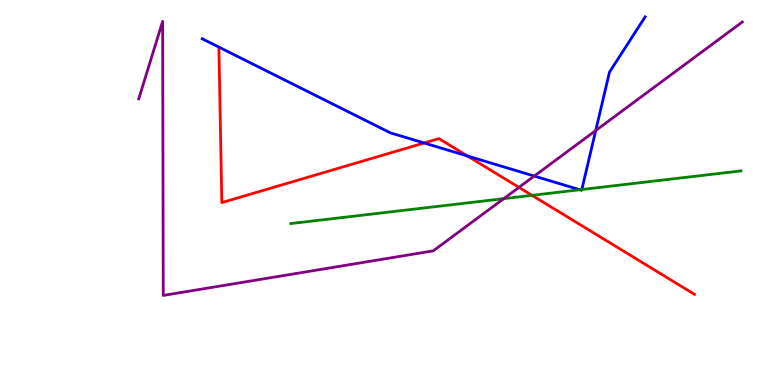[{'lines': ['blue', 'red'], 'intersections': [{'x': 5.47, 'y': 6.29}, {'x': 6.03, 'y': 5.95}]}, {'lines': ['green', 'red'], 'intersections': [{'x': 6.86, 'y': 4.93}]}, {'lines': ['purple', 'red'], 'intersections': [{'x': 6.7, 'y': 5.13}]}, {'lines': ['blue', 'green'], 'intersections': [{'x': 7.48, 'y': 5.07}, {'x': 7.51, 'y': 5.08}]}, {'lines': ['blue', 'purple'], 'intersections': [{'x': 6.89, 'y': 5.43}, {'x': 7.69, 'y': 6.61}]}, {'lines': ['green', 'purple'], 'intersections': [{'x': 6.5, 'y': 4.84}]}]